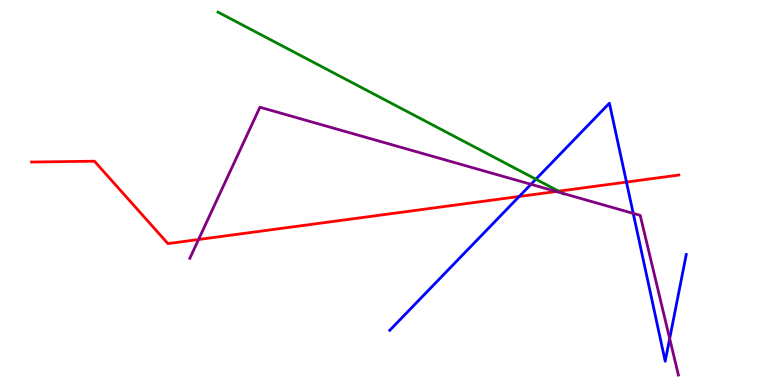[{'lines': ['blue', 'red'], 'intersections': [{'x': 6.7, 'y': 4.9}, {'x': 8.08, 'y': 5.27}]}, {'lines': ['green', 'red'], 'intersections': [{'x': 7.21, 'y': 5.03}]}, {'lines': ['purple', 'red'], 'intersections': [{'x': 2.56, 'y': 3.78}, {'x': 7.18, 'y': 5.03}]}, {'lines': ['blue', 'green'], 'intersections': [{'x': 6.91, 'y': 5.35}]}, {'lines': ['blue', 'purple'], 'intersections': [{'x': 6.85, 'y': 5.21}, {'x': 8.17, 'y': 4.46}, {'x': 8.64, 'y': 1.21}]}, {'lines': ['green', 'purple'], 'intersections': [{'x': 7.26, 'y': 4.98}]}]